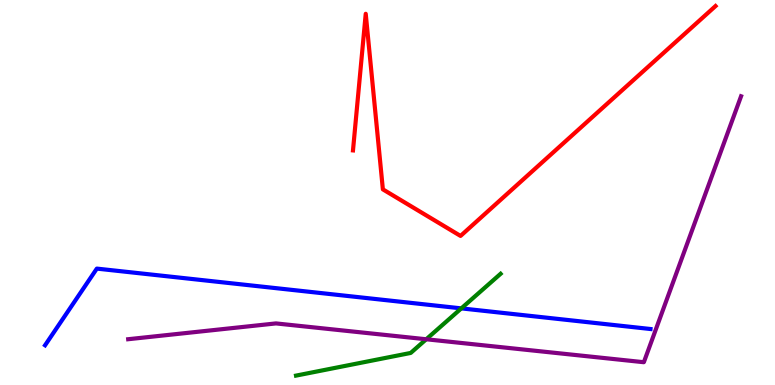[{'lines': ['blue', 'red'], 'intersections': []}, {'lines': ['green', 'red'], 'intersections': []}, {'lines': ['purple', 'red'], 'intersections': []}, {'lines': ['blue', 'green'], 'intersections': [{'x': 5.95, 'y': 1.99}]}, {'lines': ['blue', 'purple'], 'intersections': []}, {'lines': ['green', 'purple'], 'intersections': [{'x': 5.5, 'y': 1.19}]}]